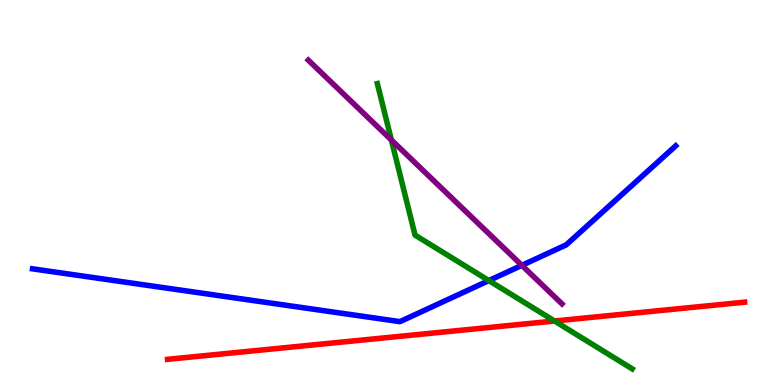[{'lines': ['blue', 'red'], 'intersections': []}, {'lines': ['green', 'red'], 'intersections': [{'x': 7.16, 'y': 1.66}]}, {'lines': ['purple', 'red'], 'intersections': []}, {'lines': ['blue', 'green'], 'intersections': [{'x': 6.31, 'y': 2.71}]}, {'lines': ['blue', 'purple'], 'intersections': [{'x': 6.73, 'y': 3.11}]}, {'lines': ['green', 'purple'], 'intersections': [{'x': 5.05, 'y': 6.36}]}]